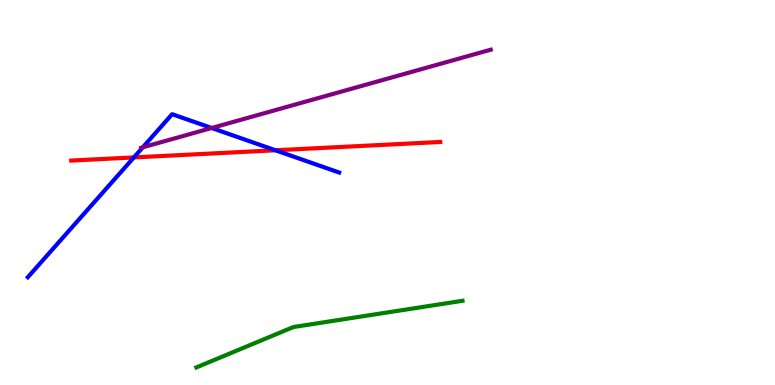[{'lines': ['blue', 'red'], 'intersections': [{'x': 1.73, 'y': 5.91}, {'x': 3.55, 'y': 6.1}]}, {'lines': ['green', 'red'], 'intersections': []}, {'lines': ['purple', 'red'], 'intersections': []}, {'lines': ['blue', 'green'], 'intersections': []}, {'lines': ['blue', 'purple'], 'intersections': [{'x': 1.84, 'y': 6.17}, {'x': 2.73, 'y': 6.68}]}, {'lines': ['green', 'purple'], 'intersections': []}]